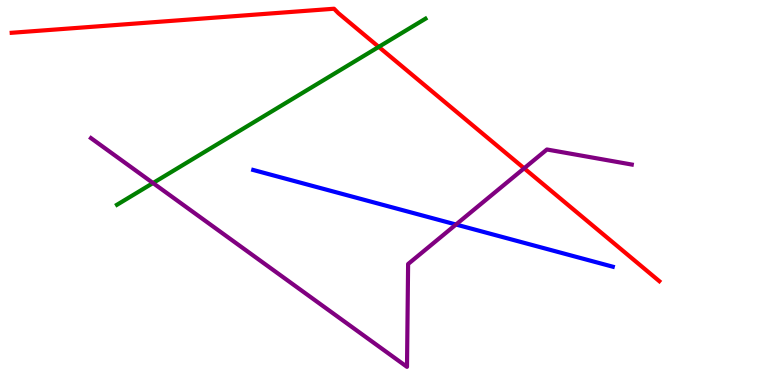[{'lines': ['blue', 'red'], 'intersections': []}, {'lines': ['green', 'red'], 'intersections': [{'x': 4.89, 'y': 8.78}]}, {'lines': ['purple', 'red'], 'intersections': [{'x': 6.76, 'y': 5.63}]}, {'lines': ['blue', 'green'], 'intersections': []}, {'lines': ['blue', 'purple'], 'intersections': [{'x': 5.88, 'y': 4.17}]}, {'lines': ['green', 'purple'], 'intersections': [{'x': 1.97, 'y': 5.25}]}]